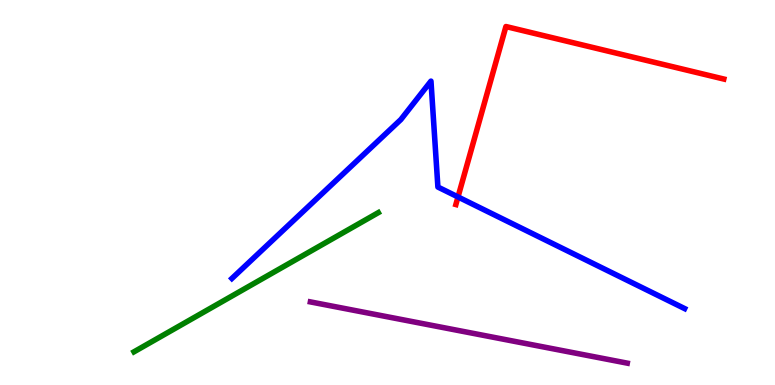[{'lines': ['blue', 'red'], 'intersections': [{'x': 5.91, 'y': 4.88}]}, {'lines': ['green', 'red'], 'intersections': []}, {'lines': ['purple', 'red'], 'intersections': []}, {'lines': ['blue', 'green'], 'intersections': []}, {'lines': ['blue', 'purple'], 'intersections': []}, {'lines': ['green', 'purple'], 'intersections': []}]